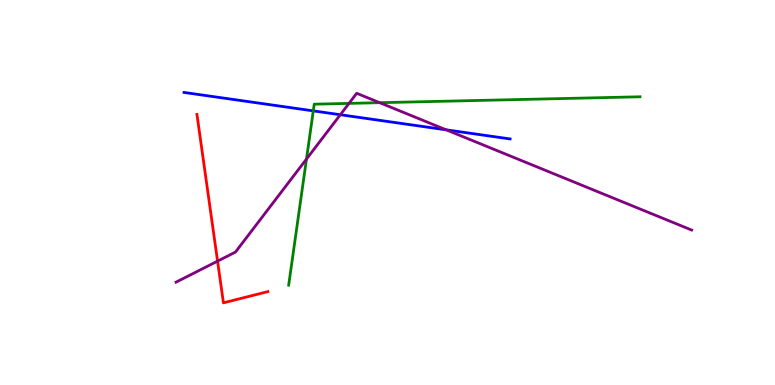[{'lines': ['blue', 'red'], 'intersections': []}, {'lines': ['green', 'red'], 'intersections': []}, {'lines': ['purple', 'red'], 'intersections': [{'x': 2.81, 'y': 3.22}]}, {'lines': ['blue', 'green'], 'intersections': [{'x': 4.04, 'y': 7.12}]}, {'lines': ['blue', 'purple'], 'intersections': [{'x': 4.39, 'y': 7.02}, {'x': 5.76, 'y': 6.63}]}, {'lines': ['green', 'purple'], 'intersections': [{'x': 3.95, 'y': 5.87}, {'x': 4.5, 'y': 7.31}, {'x': 4.9, 'y': 7.33}]}]